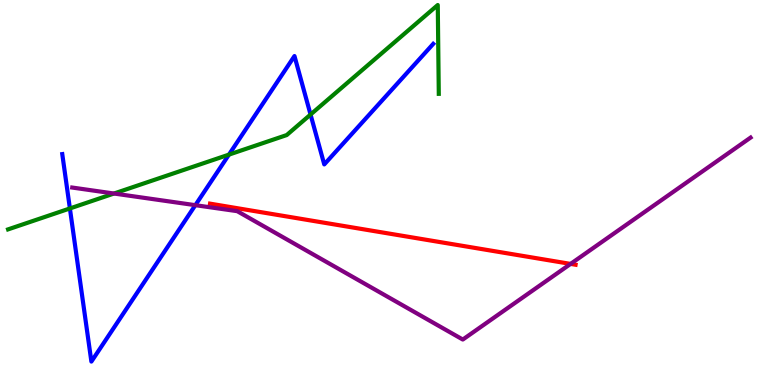[{'lines': ['blue', 'red'], 'intersections': []}, {'lines': ['green', 'red'], 'intersections': []}, {'lines': ['purple', 'red'], 'intersections': [{'x': 7.36, 'y': 3.15}]}, {'lines': ['blue', 'green'], 'intersections': [{'x': 0.902, 'y': 4.59}, {'x': 2.95, 'y': 5.98}, {'x': 4.01, 'y': 7.03}]}, {'lines': ['blue', 'purple'], 'intersections': [{'x': 2.52, 'y': 4.67}]}, {'lines': ['green', 'purple'], 'intersections': [{'x': 1.47, 'y': 4.97}]}]